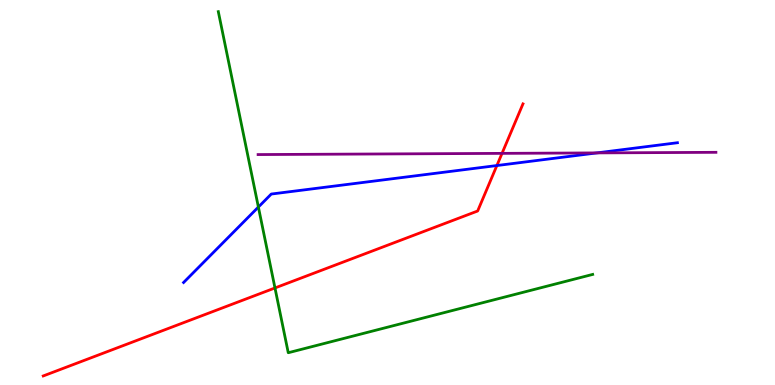[{'lines': ['blue', 'red'], 'intersections': [{'x': 6.41, 'y': 5.7}]}, {'lines': ['green', 'red'], 'intersections': [{'x': 3.55, 'y': 2.52}]}, {'lines': ['purple', 'red'], 'intersections': [{'x': 6.48, 'y': 6.02}]}, {'lines': ['blue', 'green'], 'intersections': [{'x': 3.33, 'y': 4.62}]}, {'lines': ['blue', 'purple'], 'intersections': [{'x': 7.7, 'y': 6.03}]}, {'lines': ['green', 'purple'], 'intersections': []}]